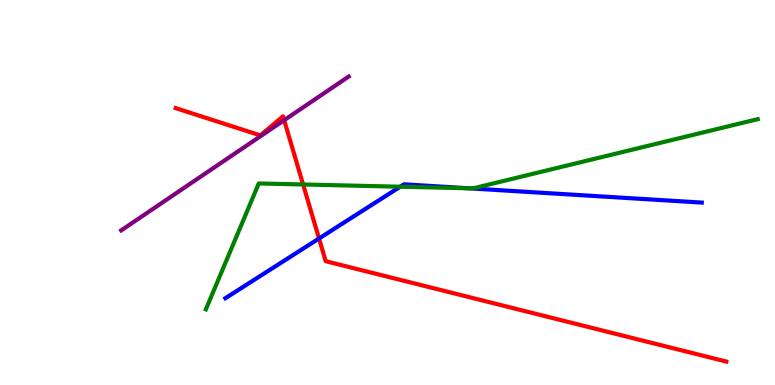[{'lines': ['blue', 'red'], 'intersections': [{'x': 4.12, 'y': 3.81}]}, {'lines': ['green', 'red'], 'intersections': [{'x': 3.91, 'y': 5.21}]}, {'lines': ['purple', 'red'], 'intersections': [{'x': 3.67, 'y': 6.88}]}, {'lines': ['blue', 'green'], 'intersections': [{'x': 5.16, 'y': 5.15}, {'x': 6.05, 'y': 5.11}]}, {'lines': ['blue', 'purple'], 'intersections': []}, {'lines': ['green', 'purple'], 'intersections': []}]